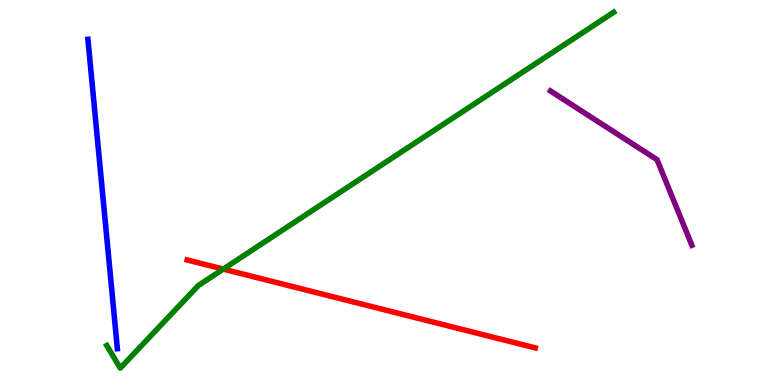[{'lines': ['blue', 'red'], 'intersections': []}, {'lines': ['green', 'red'], 'intersections': [{'x': 2.88, 'y': 3.01}]}, {'lines': ['purple', 'red'], 'intersections': []}, {'lines': ['blue', 'green'], 'intersections': []}, {'lines': ['blue', 'purple'], 'intersections': []}, {'lines': ['green', 'purple'], 'intersections': []}]